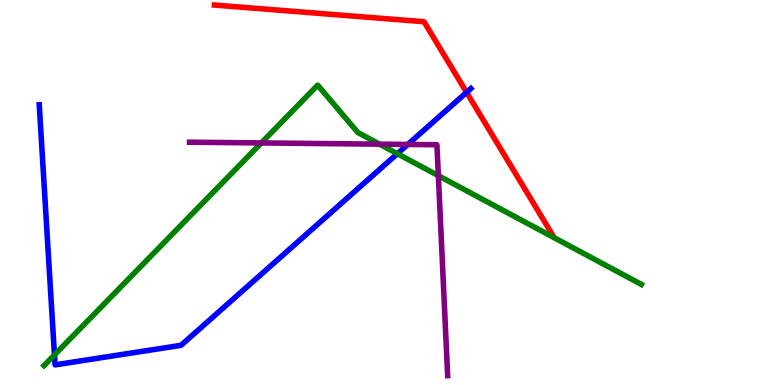[{'lines': ['blue', 'red'], 'intersections': [{'x': 6.02, 'y': 7.6}]}, {'lines': ['green', 'red'], 'intersections': []}, {'lines': ['purple', 'red'], 'intersections': []}, {'lines': ['blue', 'green'], 'intersections': [{'x': 0.703, 'y': 0.782}, {'x': 5.13, 'y': 6.01}]}, {'lines': ['blue', 'purple'], 'intersections': [{'x': 5.26, 'y': 6.25}]}, {'lines': ['green', 'purple'], 'intersections': [{'x': 3.37, 'y': 6.29}, {'x': 4.9, 'y': 6.26}, {'x': 5.66, 'y': 5.44}]}]